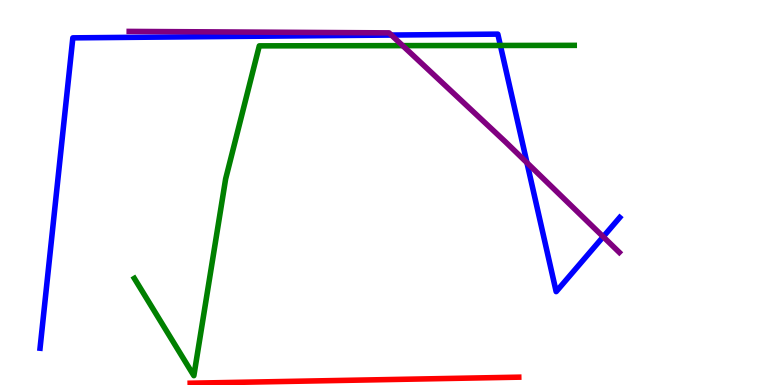[{'lines': ['blue', 'red'], 'intersections': []}, {'lines': ['green', 'red'], 'intersections': []}, {'lines': ['purple', 'red'], 'intersections': []}, {'lines': ['blue', 'green'], 'intersections': [{'x': 6.46, 'y': 8.82}]}, {'lines': ['blue', 'purple'], 'intersections': [{'x': 5.05, 'y': 9.09}, {'x': 6.8, 'y': 5.77}, {'x': 7.78, 'y': 3.85}]}, {'lines': ['green', 'purple'], 'intersections': [{'x': 5.2, 'y': 8.81}]}]